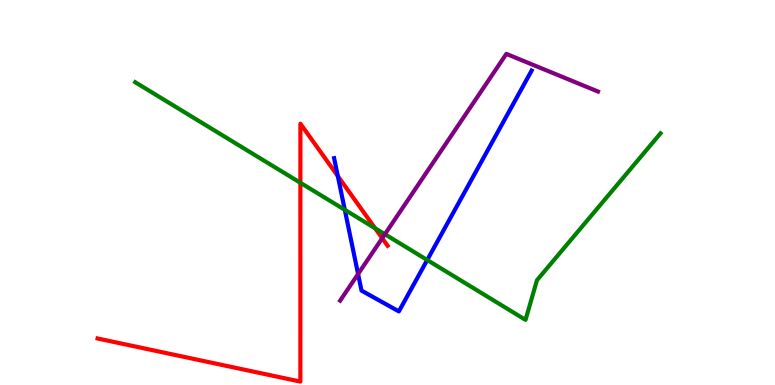[{'lines': ['blue', 'red'], 'intersections': [{'x': 4.36, 'y': 5.43}]}, {'lines': ['green', 'red'], 'intersections': [{'x': 3.88, 'y': 5.25}, {'x': 4.84, 'y': 4.07}]}, {'lines': ['purple', 'red'], 'intersections': [{'x': 4.93, 'y': 3.81}]}, {'lines': ['blue', 'green'], 'intersections': [{'x': 4.45, 'y': 4.55}, {'x': 5.51, 'y': 3.25}]}, {'lines': ['blue', 'purple'], 'intersections': [{'x': 4.62, 'y': 2.88}]}, {'lines': ['green', 'purple'], 'intersections': [{'x': 4.97, 'y': 3.92}]}]